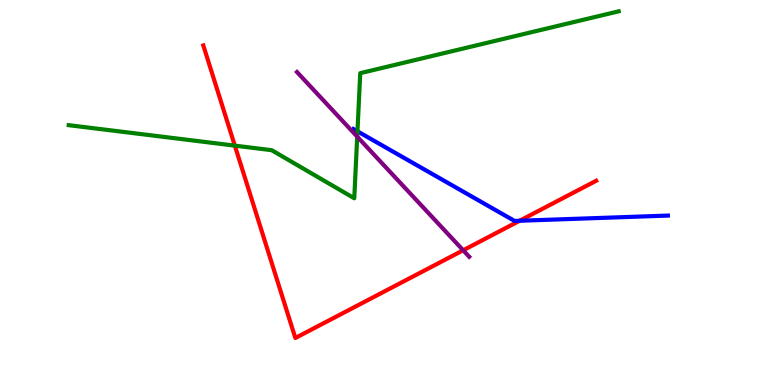[{'lines': ['blue', 'red'], 'intersections': [{'x': 6.71, 'y': 4.27}]}, {'lines': ['green', 'red'], 'intersections': [{'x': 3.03, 'y': 6.22}]}, {'lines': ['purple', 'red'], 'intersections': [{'x': 5.98, 'y': 3.5}]}, {'lines': ['blue', 'green'], 'intersections': [{'x': 4.61, 'y': 6.59}]}, {'lines': ['blue', 'purple'], 'intersections': []}, {'lines': ['green', 'purple'], 'intersections': [{'x': 4.61, 'y': 6.45}]}]